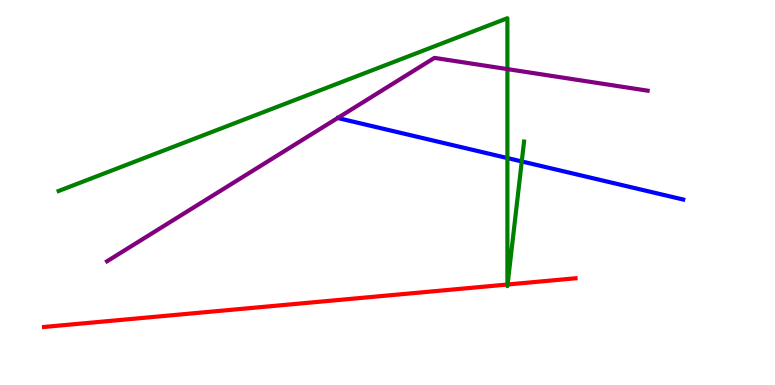[{'lines': ['blue', 'red'], 'intersections': []}, {'lines': ['green', 'red'], 'intersections': [{'x': 6.55, 'y': 2.61}, {'x': 6.55, 'y': 2.61}]}, {'lines': ['purple', 'red'], 'intersections': []}, {'lines': ['blue', 'green'], 'intersections': [{'x': 6.55, 'y': 5.89}, {'x': 6.73, 'y': 5.81}]}, {'lines': ['blue', 'purple'], 'intersections': []}, {'lines': ['green', 'purple'], 'intersections': [{'x': 6.55, 'y': 8.21}]}]